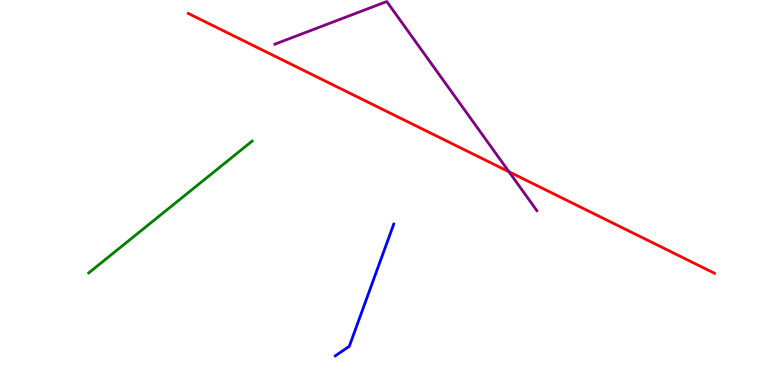[{'lines': ['blue', 'red'], 'intersections': []}, {'lines': ['green', 'red'], 'intersections': []}, {'lines': ['purple', 'red'], 'intersections': [{'x': 6.57, 'y': 5.54}]}, {'lines': ['blue', 'green'], 'intersections': []}, {'lines': ['blue', 'purple'], 'intersections': []}, {'lines': ['green', 'purple'], 'intersections': []}]